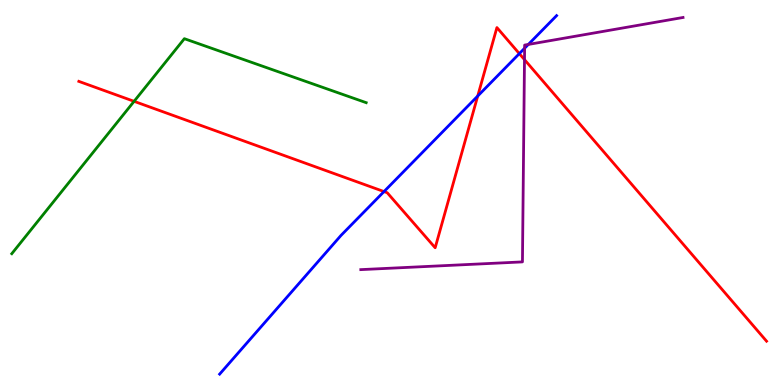[{'lines': ['blue', 'red'], 'intersections': [{'x': 4.95, 'y': 5.02}, {'x': 6.16, 'y': 7.51}, {'x': 6.7, 'y': 8.61}]}, {'lines': ['green', 'red'], 'intersections': [{'x': 1.73, 'y': 7.37}]}, {'lines': ['purple', 'red'], 'intersections': [{'x': 6.77, 'y': 8.45}]}, {'lines': ['blue', 'green'], 'intersections': []}, {'lines': ['blue', 'purple'], 'intersections': [{'x': 6.77, 'y': 8.75}, {'x': 6.82, 'y': 8.85}]}, {'lines': ['green', 'purple'], 'intersections': []}]